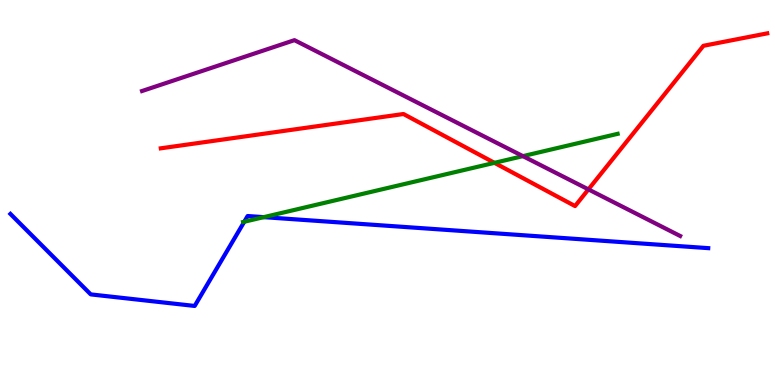[{'lines': ['blue', 'red'], 'intersections': []}, {'lines': ['green', 'red'], 'intersections': [{'x': 6.38, 'y': 5.77}]}, {'lines': ['purple', 'red'], 'intersections': [{'x': 7.59, 'y': 5.08}]}, {'lines': ['blue', 'green'], 'intersections': [{'x': 3.15, 'y': 4.24}, {'x': 3.4, 'y': 4.36}]}, {'lines': ['blue', 'purple'], 'intersections': []}, {'lines': ['green', 'purple'], 'intersections': [{'x': 6.75, 'y': 5.94}]}]